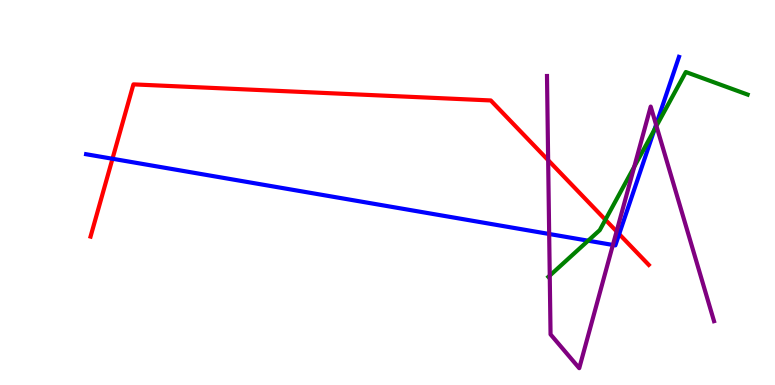[{'lines': ['blue', 'red'], 'intersections': [{'x': 1.45, 'y': 5.88}, {'x': 7.99, 'y': 3.92}]}, {'lines': ['green', 'red'], 'intersections': [{'x': 7.81, 'y': 4.29}]}, {'lines': ['purple', 'red'], 'intersections': [{'x': 7.07, 'y': 5.84}, {'x': 7.96, 'y': 3.99}]}, {'lines': ['blue', 'green'], 'intersections': [{'x': 7.59, 'y': 3.75}, {'x': 8.44, 'y': 6.63}]}, {'lines': ['blue', 'purple'], 'intersections': [{'x': 7.09, 'y': 3.92}, {'x': 7.91, 'y': 3.64}, {'x': 8.47, 'y': 6.76}]}, {'lines': ['green', 'purple'], 'intersections': [{'x': 7.09, 'y': 2.84}, {'x': 8.18, 'y': 5.67}, {'x': 8.47, 'y': 6.73}]}]